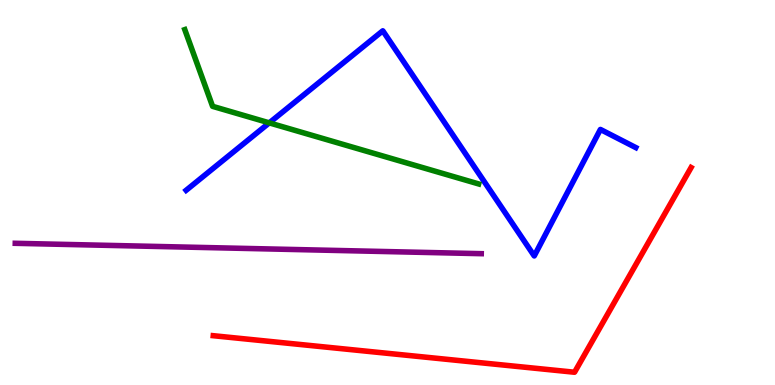[{'lines': ['blue', 'red'], 'intersections': []}, {'lines': ['green', 'red'], 'intersections': []}, {'lines': ['purple', 'red'], 'intersections': []}, {'lines': ['blue', 'green'], 'intersections': [{'x': 3.47, 'y': 6.81}]}, {'lines': ['blue', 'purple'], 'intersections': []}, {'lines': ['green', 'purple'], 'intersections': []}]